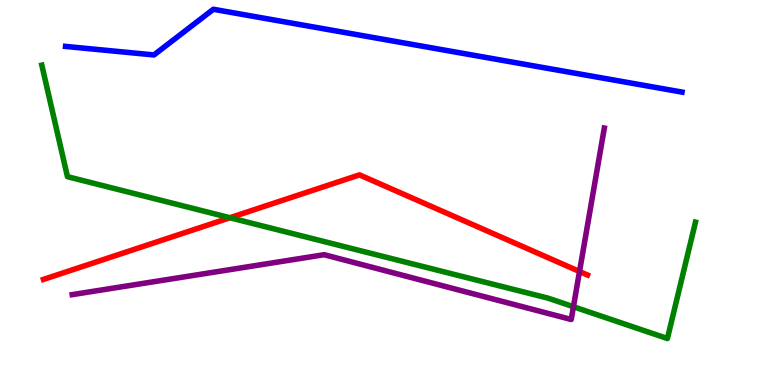[{'lines': ['blue', 'red'], 'intersections': []}, {'lines': ['green', 'red'], 'intersections': [{'x': 2.97, 'y': 4.34}]}, {'lines': ['purple', 'red'], 'intersections': [{'x': 7.48, 'y': 2.95}]}, {'lines': ['blue', 'green'], 'intersections': []}, {'lines': ['blue', 'purple'], 'intersections': []}, {'lines': ['green', 'purple'], 'intersections': [{'x': 7.4, 'y': 2.03}]}]